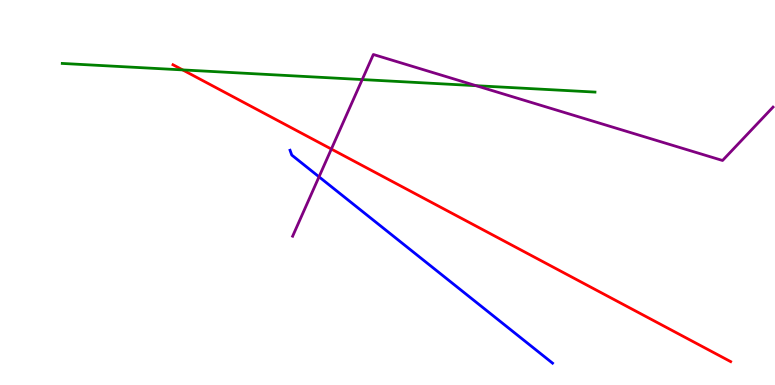[{'lines': ['blue', 'red'], 'intersections': []}, {'lines': ['green', 'red'], 'intersections': [{'x': 2.36, 'y': 8.18}]}, {'lines': ['purple', 'red'], 'intersections': [{'x': 4.28, 'y': 6.13}]}, {'lines': ['blue', 'green'], 'intersections': []}, {'lines': ['blue', 'purple'], 'intersections': [{'x': 4.12, 'y': 5.41}]}, {'lines': ['green', 'purple'], 'intersections': [{'x': 4.67, 'y': 7.93}, {'x': 6.14, 'y': 7.77}]}]